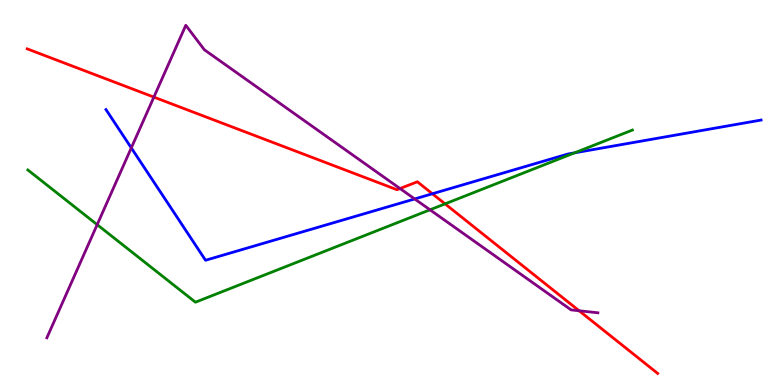[{'lines': ['blue', 'red'], 'intersections': [{'x': 5.58, 'y': 4.97}]}, {'lines': ['green', 'red'], 'intersections': [{'x': 5.74, 'y': 4.7}]}, {'lines': ['purple', 'red'], 'intersections': [{'x': 1.99, 'y': 7.48}, {'x': 5.16, 'y': 5.1}, {'x': 7.47, 'y': 1.93}]}, {'lines': ['blue', 'green'], 'intersections': [{'x': 7.41, 'y': 6.03}]}, {'lines': ['blue', 'purple'], 'intersections': [{'x': 1.69, 'y': 6.16}, {'x': 5.35, 'y': 4.83}]}, {'lines': ['green', 'purple'], 'intersections': [{'x': 1.25, 'y': 4.16}, {'x': 5.55, 'y': 4.55}]}]